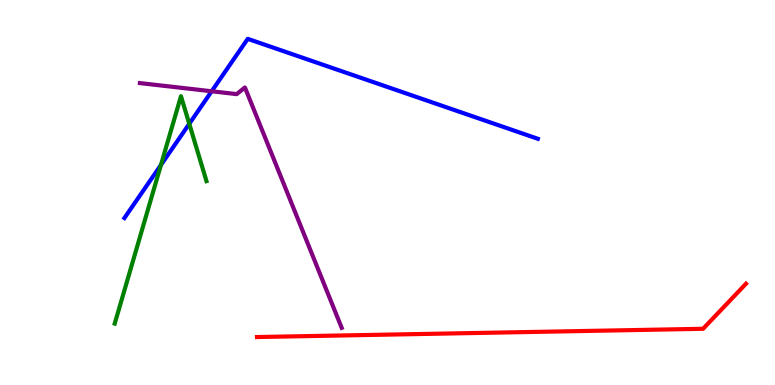[{'lines': ['blue', 'red'], 'intersections': []}, {'lines': ['green', 'red'], 'intersections': []}, {'lines': ['purple', 'red'], 'intersections': []}, {'lines': ['blue', 'green'], 'intersections': [{'x': 2.08, 'y': 5.72}, {'x': 2.44, 'y': 6.78}]}, {'lines': ['blue', 'purple'], 'intersections': [{'x': 2.73, 'y': 7.63}]}, {'lines': ['green', 'purple'], 'intersections': []}]